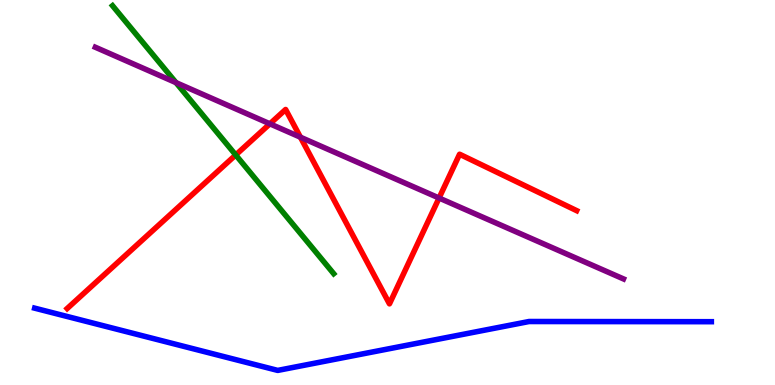[{'lines': ['blue', 'red'], 'intersections': []}, {'lines': ['green', 'red'], 'intersections': [{'x': 3.04, 'y': 5.98}]}, {'lines': ['purple', 'red'], 'intersections': [{'x': 3.48, 'y': 6.78}, {'x': 3.88, 'y': 6.44}, {'x': 5.67, 'y': 4.86}]}, {'lines': ['blue', 'green'], 'intersections': []}, {'lines': ['blue', 'purple'], 'intersections': []}, {'lines': ['green', 'purple'], 'intersections': [{'x': 2.27, 'y': 7.85}]}]